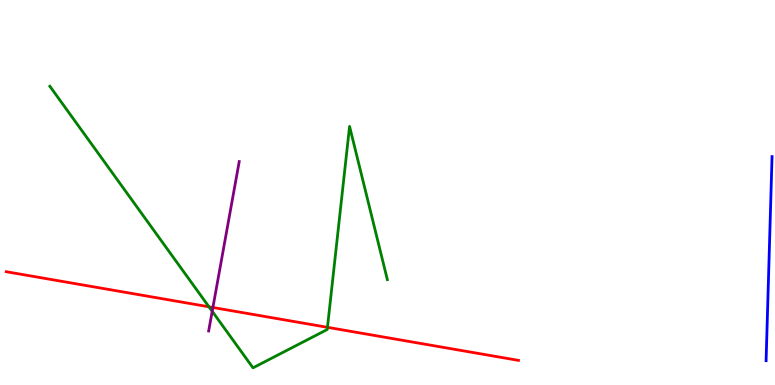[{'lines': ['blue', 'red'], 'intersections': []}, {'lines': ['green', 'red'], 'intersections': [{'x': 2.7, 'y': 2.03}, {'x': 4.23, 'y': 1.5}]}, {'lines': ['purple', 'red'], 'intersections': [{'x': 2.75, 'y': 2.01}]}, {'lines': ['blue', 'green'], 'intersections': []}, {'lines': ['blue', 'purple'], 'intersections': []}, {'lines': ['green', 'purple'], 'intersections': [{'x': 2.74, 'y': 1.91}]}]